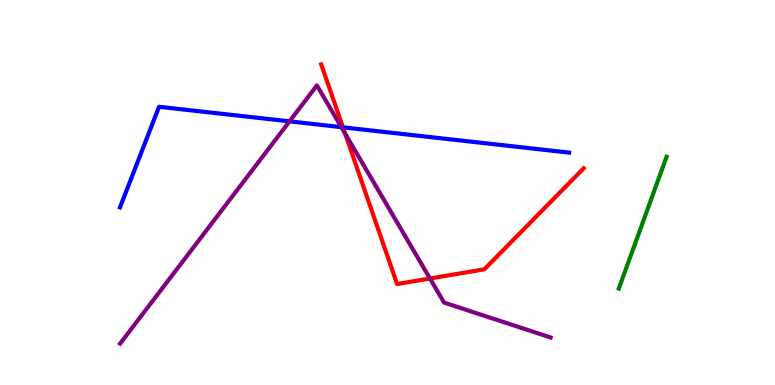[{'lines': ['blue', 'red'], 'intersections': [{'x': 4.43, 'y': 6.69}]}, {'lines': ['green', 'red'], 'intersections': []}, {'lines': ['purple', 'red'], 'intersections': [{'x': 4.45, 'y': 6.53}, {'x': 5.55, 'y': 2.77}]}, {'lines': ['blue', 'green'], 'intersections': []}, {'lines': ['blue', 'purple'], 'intersections': [{'x': 3.74, 'y': 6.85}, {'x': 4.4, 'y': 6.7}]}, {'lines': ['green', 'purple'], 'intersections': []}]